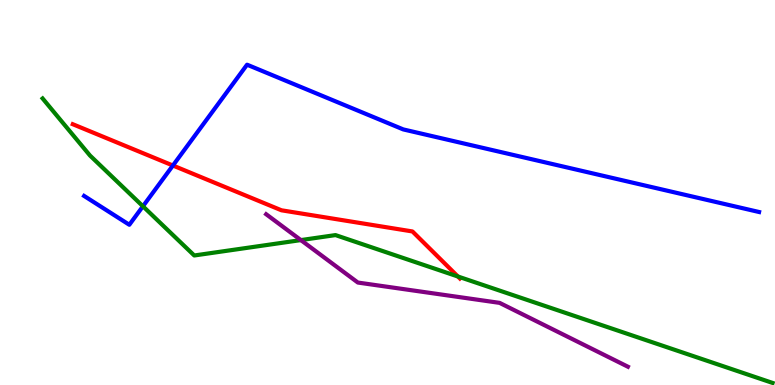[{'lines': ['blue', 'red'], 'intersections': [{'x': 2.23, 'y': 5.7}]}, {'lines': ['green', 'red'], 'intersections': [{'x': 5.91, 'y': 2.82}]}, {'lines': ['purple', 'red'], 'intersections': []}, {'lines': ['blue', 'green'], 'intersections': [{'x': 1.84, 'y': 4.64}]}, {'lines': ['blue', 'purple'], 'intersections': []}, {'lines': ['green', 'purple'], 'intersections': [{'x': 3.88, 'y': 3.76}]}]